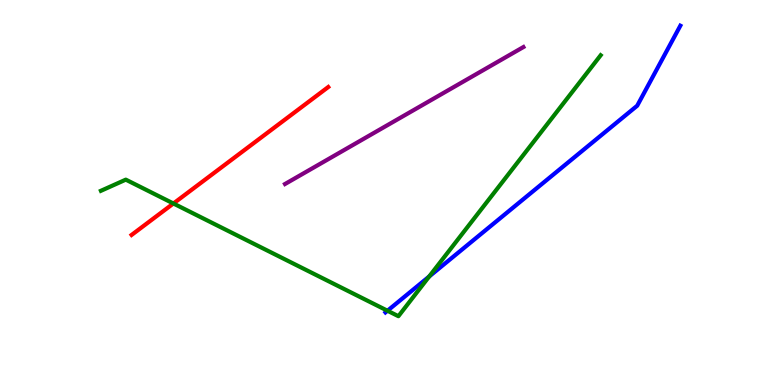[{'lines': ['blue', 'red'], 'intersections': []}, {'lines': ['green', 'red'], 'intersections': [{'x': 2.24, 'y': 4.71}]}, {'lines': ['purple', 'red'], 'intersections': []}, {'lines': ['blue', 'green'], 'intersections': [{'x': 5.0, 'y': 1.93}, {'x': 5.54, 'y': 2.82}]}, {'lines': ['blue', 'purple'], 'intersections': []}, {'lines': ['green', 'purple'], 'intersections': []}]